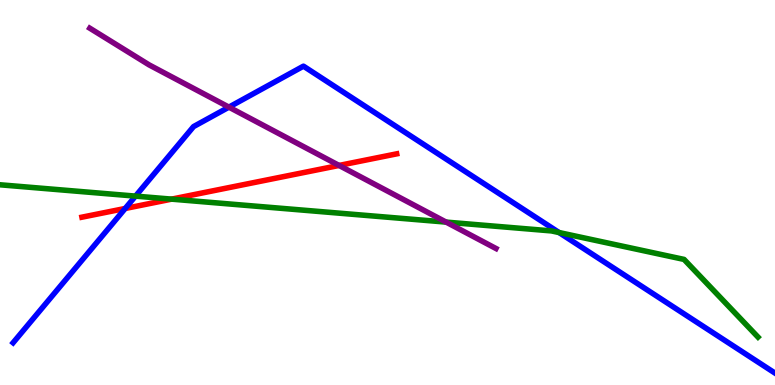[{'lines': ['blue', 'red'], 'intersections': [{'x': 1.62, 'y': 4.59}]}, {'lines': ['green', 'red'], 'intersections': [{'x': 2.21, 'y': 4.83}]}, {'lines': ['purple', 'red'], 'intersections': [{'x': 4.38, 'y': 5.7}]}, {'lines': ['blue', 'green'], 'intersections': [{'x': 1.75, 'y': 4.91}, {'x': 7.21, 'y': 3.96}]}, {'lines': ['blue', 'purple'], 'intersections': [{'x': 2.95, 'y': 7.22}]}, {'lines': ['green', 'purple'], 'intersections': [{'x': 5.76, 'y': 4.23}]}]